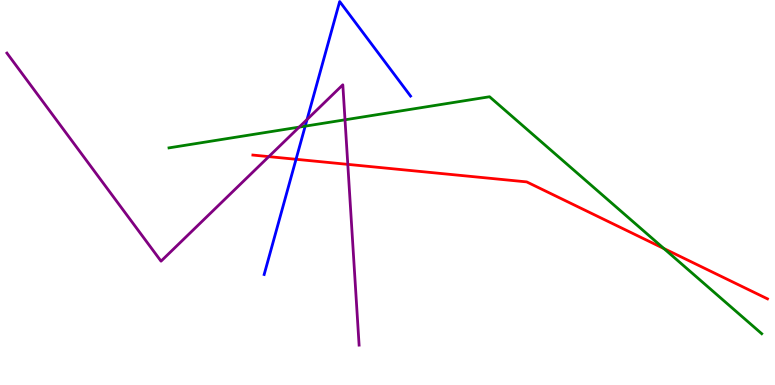[{'lines': ['blue', 'red'], 'intersections': [{'x': 3.82, 'y': 5.86}]}, {'lines': ['green', 'red'], 'intersections': [{'x': 8.57, 'y': 3.54}]}, {'lines': ['purple', 'red'], 'intersections': [{'x': 3.47, 'y': 5.93}, {'x': 4.49, 'y': 5.73}]}, {'lines': ['blue', 'green'], 'intersections': [{'x': 3.94, 'y': 6.72}]}, {'lines': ['blue', 'purple'], 'intersections': [{'x': 3.96, 'y': 6.9}]}, {'lines': ['green', 'purple'], 'intersections': [{'x': 3.86, 'y': 6.7}, {'x': 4.45, 'y': 6.89}]}]